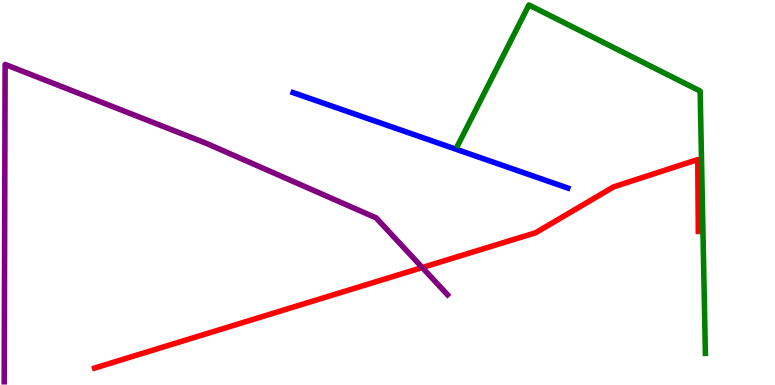[{'lines': ['blue', 'red'], 'intersections': []}, {'lines': ['green', 'red'], 'intersections': []}, {'lines': ['purple', 'red'], 'intersections': [{'x': 5.45, 'y': 3.05}]}, {'lines': ['blue', 'green'], 'intersections': []}, {'lines': ['blue', 'purple'], 'intersections': []}, {'lines': ['green', 'purple'], 'intersections': []}]